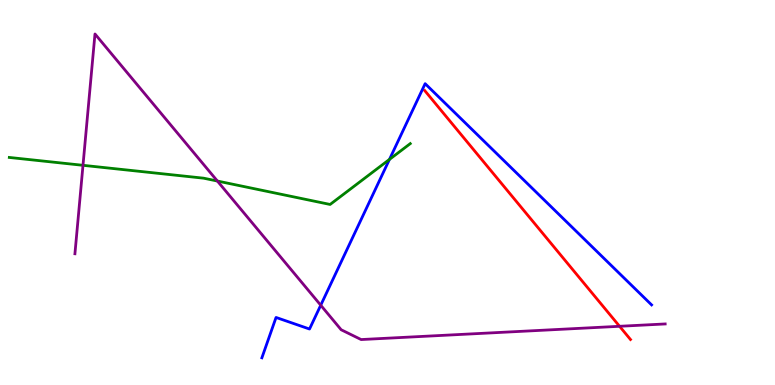[{'lines': ['blue', 'red'], 'intersections': []}, {'lines': ['green', 'red'], 'intersections': []}, {'lines': ['purple', 'red'], 'intersections': [{'x': 7.99, 'y': 1.52}]}, {'lines': ['blue', 'green'], 'intersections': [{'x': 5.03, 'y': 5.86}]}, {'lines': ['blue', 'purple'], 'intersections': [{'x': 4.14, 'y': 2.07}]}, {'lines': ['green', 'purple'], 'intersections': [{'x': 1.07, 'y': 5.71}, {'x': 2.8, 'y': 5.3}]}]